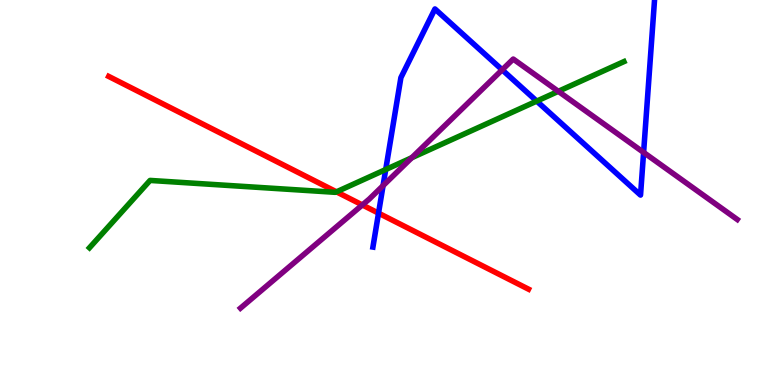[{'lines': ['blue', 'red'], 'intersections': [{'x': 4.88, 'y': 4.46}]}, {'lines': ['green', 'red'], 'intersections': [{'x': 4.34, 'y': 5.02}]}, {'lines': ['purple', 'red'], 'intersections': [{'x': 4.68, 'y': 4.68}]}, {'lines': ['blue', 'green'], 'intersections': [{'x': 4.98, 'y': 5.6}, {'x': 6.93, 'y': 7.37}]}, {'lines': ['blue', 'purple'], 'intersections': [{'x': 4.94, 'y': 5.18}, {'x': 6.48, 'y': 8.19}, {'x': 8.3, 'y': 6.04}]}, {'lines': ['green', 'purple'], 'intersections': [{'x': 5.31, 'y': 5.9}, {'x': 7.2, 'y': 7.63}]}]